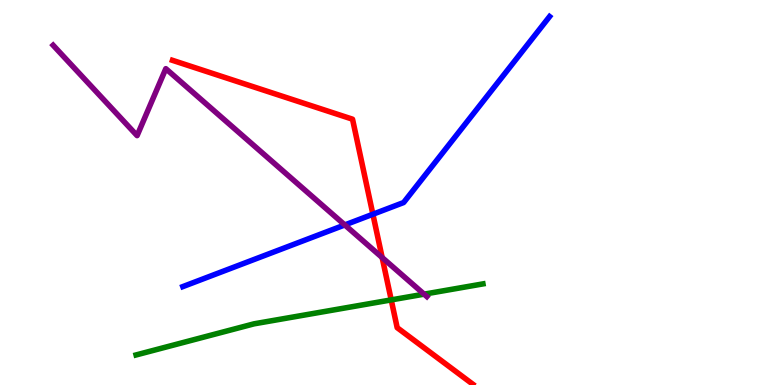[{'lines': ['blue', 'red'], 'intersections': [{'x': 4.81, 'y': 4.44}]}, {'lines': ['green', 'red'], 'intersections': [{'x': 5.05, 'y': 2.21}]}, {'lines': ['purple', 'red'], 'intersections': [{'x': 4.93, 'y': 3.31}]}, {'lines': ['blue', 'green'], 'intersections': []}, {'lines': ['blue', 'purple'], 'intersections': [{'x': 4.45, 'y': 4.16}]}, {'lines': ['green', 'purple'], 'intersections': [{'x': 5.47, 'y': 2.36}]}]